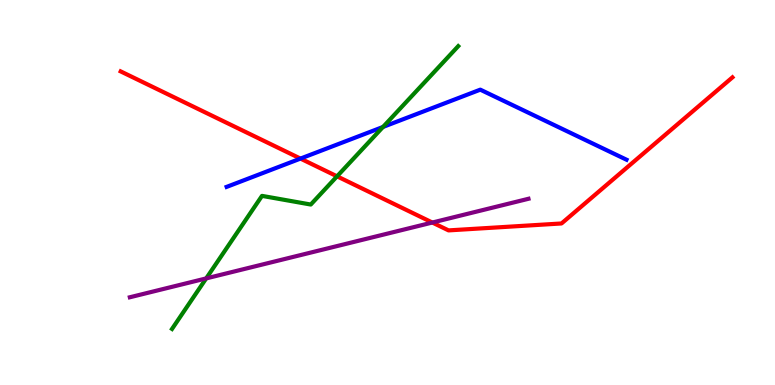[{'lines': ['blue', 'red'], 'intersections': [{'x': 3.88, 'y': 5.88}]}, {'lines': ['green', 'red'], 'intersections': [{'x': 4.35, 'y': 5.42}]}, {'lines': ['purple', 'red'], 'intersections': [{'x': 5.58, 'y': 4.22}]}, {'lines': ['blue', 'green'], 'intersections': [{'x': 4.94, 'y': 6.7}]}, {'lines': ['blue', 'purple'], 'intersections': []}, {'lines': ['green', 'purple'], 'intersections': [{'x': 2.66, 'y': 2.77}]}]